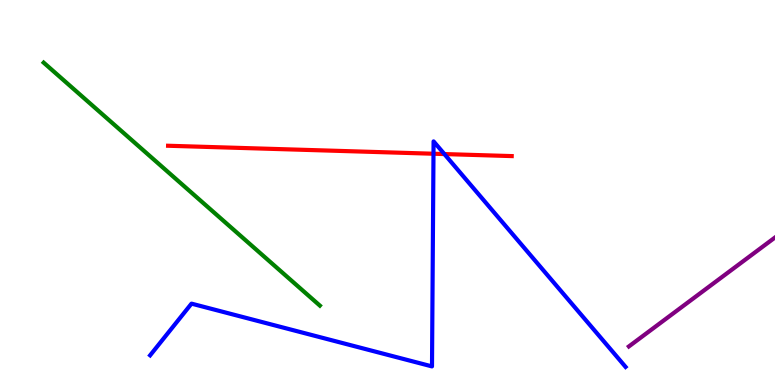[{'lines': ['blue', 'red'], 'intersections': [{'x': 5.59, 'y': 6.01}, {'x': 5.73, 'y': 6.0}]}, {'lines': ['green', 'red'], 'intersections': []}, {'lines': ['purple', 'red'], 'intersections': []}, {'lines': ['blue', 'green'], 'intersections': []}, {'lines': ['blue', 'purple'], 'intersections': []}, {'lines': ['green', 'purple'], 'intersections': []}]